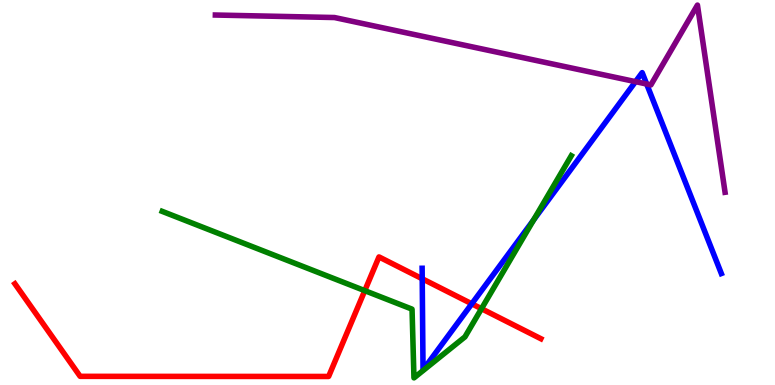[{'lines': ['blue', 'red'], 'intersections': [{'x': 5.45, 'y': 2.76}, {'x': 6.09, 'y': 2.11}]}, {'lines': ['green', 'red'], 'intersections': [{'x': 4.71, 'y': 2.45}, {'x': 6.21, 'y': 1.98}]}, {'lines': ['purple', 'red'], 'intersections': []}, {'lines': ['blue', 'green'], 'intersections': [{'x': 6.89, 'y': 4.29}]}, {'lines': ['blue', 'purple'], 'intersections': [{'x': 8.2, 'y': 7.88}, {'x': 8.34, 'y': 7.82}]}, {'lines': ['green', 'purple'], 'intersections': []}]